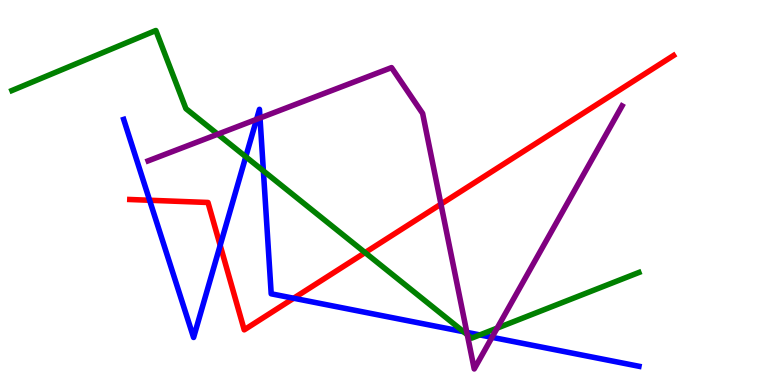[{'lines': ['blue', 'red'], 'intersections': [{'x': 1.93, 'y': 4.8}, {'x': 2.84, 'y': 3.63}, {'x': 3.79, 'y': 2.25}]}, {'lines': ['green', 'red'], 'intersections': [{'x': 4.71, 'y': 3.44}]}, {'lines': ['purple', 'red'], 'intersections': [{'x': 5.69, 'y': 4.7}]}, {'lines': ['blue', 'green'], 'intersections': [{'x': 3.17, 'y': 5.93}, {'x': 3.4, 'y': 5.56}, {'x': 5.98, 'y': 1.38}, {'x': 6.19, 'y': 1.3}]}, {'lines': ['blue', 'purple'], 'intersections': [{'x': 3.31, 'y': 6.9}, {'x': 3.36, 'y': 6.94}, {'x': 6.02, 'y': 1.37}, {'x': 6.35, 'y': 1.24}]}, {'lines': ['green', 'purple'], 'intersections': [{'x': 2.81, 'y': 6.51}, {'x': 6.03, 'y': 1.31}, {'x': 6.42, 'y': 1.48}]}]